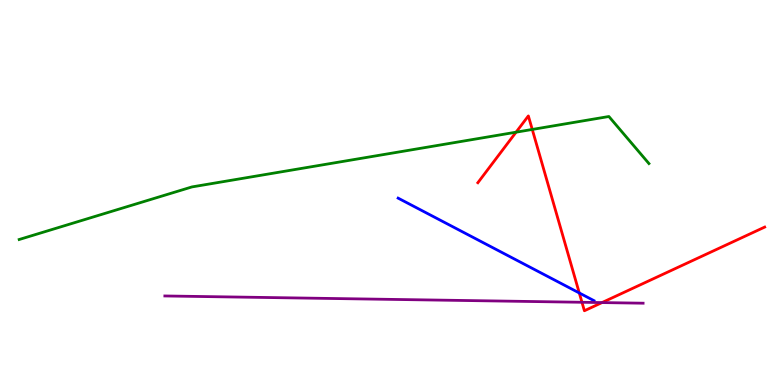[{'lines': ['blue', 'red'], 'intersections': [{'x': 7.47, 'y': 2.39}]}, {'lines': ['green', 'red'], 'intersections': [{'x': 6.66, 'y': 6.57}, {'x': 6.87, 'y': 6.64}]}, {'lines': ['purple', 'red'], 'intersections': [{'x': 7.51, 'y': 2.15}, {'x': 7.77, 'y': 2.14}]}, {'lines': ['blue', 'green'], 'intersections': []}, {'lines': ['blue', 'purple'], 'intersections': []}, {'lines': ['green', 'purple'], 'intersections': []}]